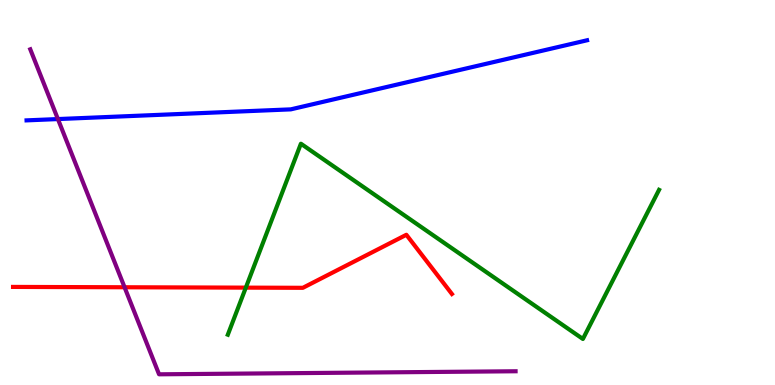[{'lines': ['blue', 'red'], 'intersections': []}, {'lines': ['green', 'red'], 'intersections': [{'x': 3.17, 'y': 2.53}]}, {'lines': ['purple', 'red'], 'intersections': [{'x': 1.61, 'y': 2.54}]}, {'lines': ['blue', 'green'], 'intersections': []}, {'lines': ['blue', 'purple'], 'intersections': [{'x': 0.747, 'y': 6.91}]}, {'lines': ['green', 'purple'], 'intersections': []}]